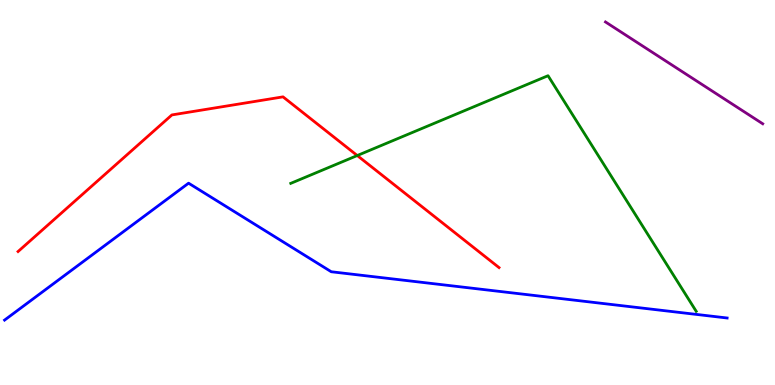[{'lines': ['blue', 'red'], 'intersections': []}, {'lines': ['green', 'red'], 'intersections': [{'x': 4.61, 'y': 5.96}]}, {'lines': ['purple', 'red'], 'intersections': []}, {'lines': ['blue', 'green'], 'intersections': []}, {'lines': ['blue', 'purple'], 'intersections': []}, {'lines': ['green', 'purple'], 'intersections': []}]